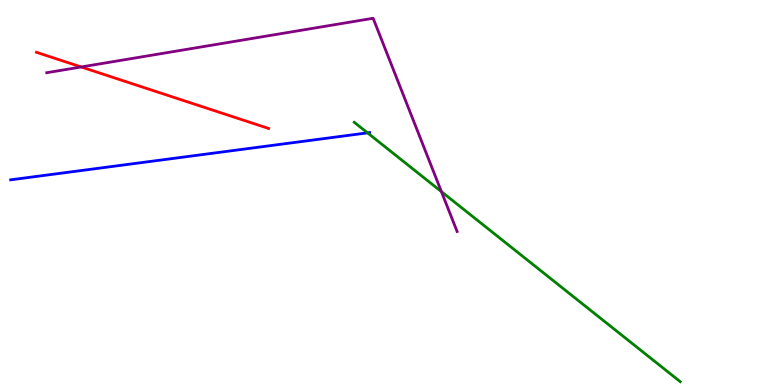[{'lines': ['blue', 'red'], 'intersections': []}, {'lines': ['green', 'red'], 'intersections': []}, {'lines': ['purple', 'red'], 'intersections': [{'x': 1.05, 'y': 8.26}]}, {'lines': ['blue', 'green'], 'intersections': [{'x': 4.74, 'y': 6.55}]}, {'lines': ['blue', 'purple'], 'intersections': []}, {'lines': ['green', 'purple'], 'intersections': [{'x': 5.7, 'y': 5.02}]}]